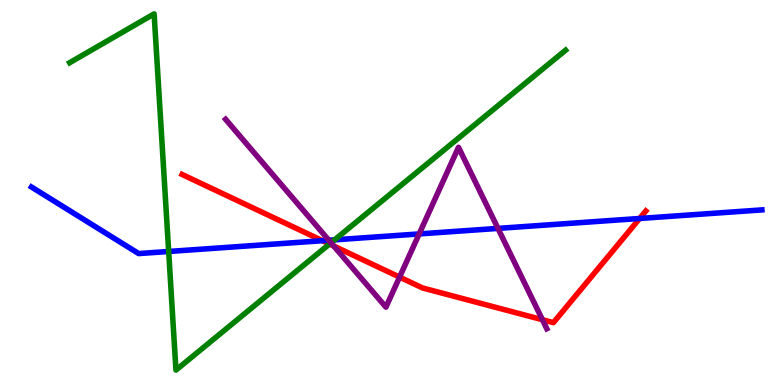[{'lines': ['blue', 'red'], 'intersections': [{'x': 4.16, 'y': 3.75}, {'x': 8.25, 'y': 4.33}]}, {'lines': ['green', 'red'], 'intersections': [{'x': 4.25, 'y': 3.66}]}, {'lines': ['purple', 'red'], 'intersections': [{'x': 4.31, 'y': 3.61}, {'x': 5.16, 'y': 2.8}, {'x': 7.0, 'y': 1.7}]}, {'lines': ['blue', 'green'], 'intersections': [{'x': 2.18, 'y': 3.47}, {'x': 4.32, 'y': 3.77}]}, {'lines': ['blue', 'purple'], 'intersections': [{'x': 4.24, 'y': 3.76}, {'x': 5.41, 'y': 3.92}, {'x': 6.43, 'y': 4.07}]}, {'lines': ['green', 'purple'], 'intersections': [{'x': 4.27, 'y': 3.69}]}]